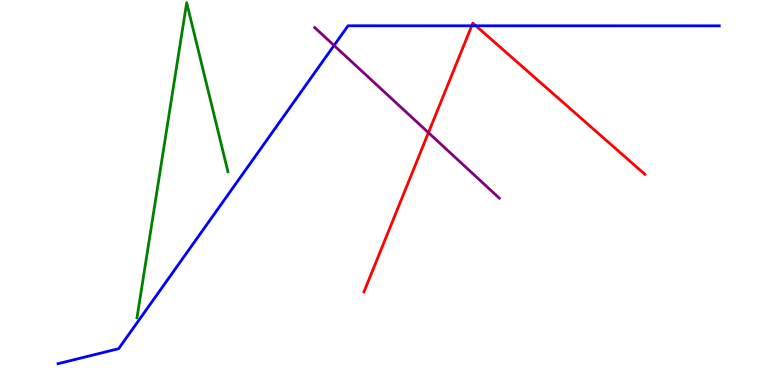[{'lines': ['blue', 'red'], 'intersections': [{'x': 6.09, 'y': 9.33}, {'x': 6.14, 'y': 9.33}]}, {'lines': ['green', 'red'], 'intersections': []}, {'lines': ['purple', 'red'], 'intersections': [{'x': 5.53, 'y': 6.55}]}, {'lines': ['blue', 'green'], 'intersections': []}, {'lines': ['blue', 'purple'], 'intersections': [{'x': 4.31, 'y': 8.82}]}, {'lines': ['green', 'purple'], 'intersections': []}]